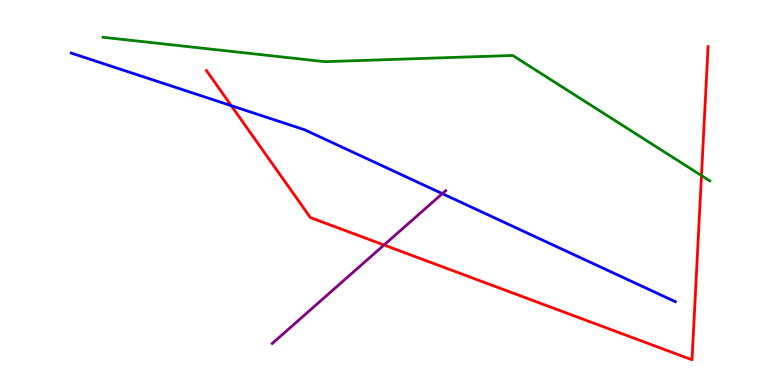[{'lines': ['blue', 'red'], 'intersections': [{'x': 2.98, 'y': 7.26}]}, {'lines': ['green', 'red'], 'intersections': [{'x': 9.05, 'y': 5.44}]}, {'lines': ['purple', 'red'], 'intersections': [{'x': 4.96, 'y': 3.64}]}, {'lines': ['blue', 'green'], 'intersections': []}, {'lines': ['blue', 'purple'], 'intersections': [{'x': 5.71, 'y': 4.97}]}, {'lines': ['green', 'purple'], 'intersections': []}]